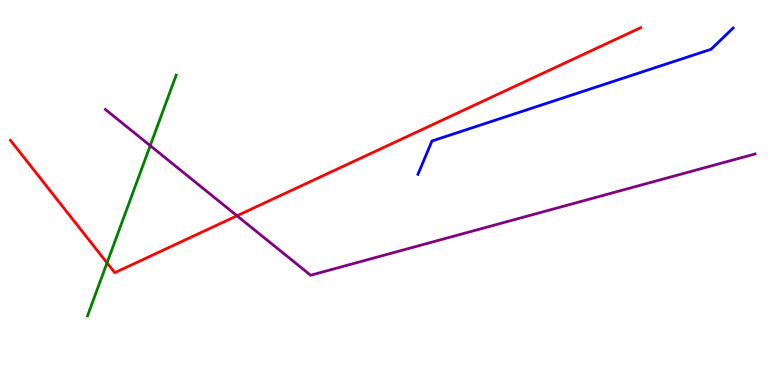[{'lines': ['blue', 'red'], 'intersections': []}, {'lines': ['green', 'red'], 'intersections': [{'x': 1.38, 'y': 3.17}]}, {'lines': ['purple', 'red'], 'intersections': [{'x': 3.06, 'y': 4.4}]}, {'lines': ['blue', 'green'], 'intersections': []}, {'lines': ['blue', 'purple'], 'intersections': []}, {'lines': ['green', 'purple'], 'intersections': [{'x': 1.94, 'y': 6.22}]}]